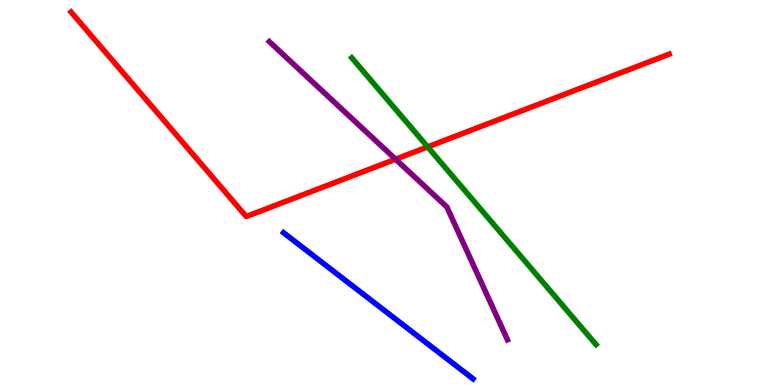[{'lines': ['blue', 'red'], 'intersections': []}, {'lines': ['green', 'red'], 'intersections': [{'x': 5.52, 'y': 6.18}]}, {'lines': ['purple', 'red'], 'intersections': [{'x': 5.1, 'y': 5.86}]}, {'lines': ['blue', 'green'], 'intersections': []}, {'lines': ['blue', 'purple'], 'intersections': []}, {'lines': ['green', 'purple'], 'intersections': []}]